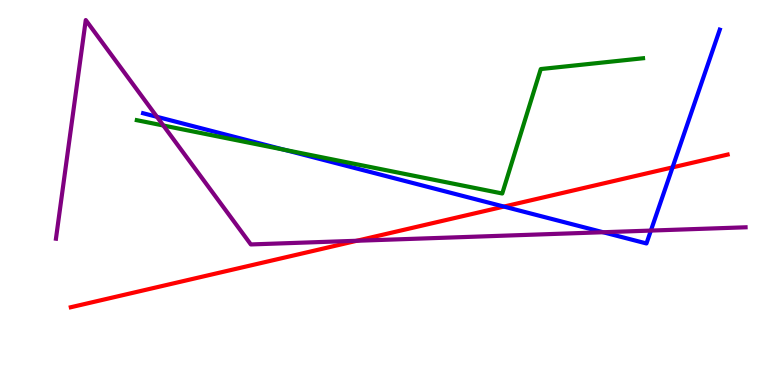[{'lines': ['blue', 'red'], 'intersections': [{'x': 6.5, 'y': 4.63}, {'x': 8.68, 'y': 5.65}]}, {'lines': ['green', 'red'], 'intersections': []}, {'lines': ['purple', 'red'], 'intersections': [{'x': 4.6, 'y': 3.75}]}, {'lines': ['blue', 'green'], 'intersections': [{'x': 3.67, 'y': 6.11}]}, {'lines': ['blue', 'purple'], 'intersections': [{'x': 2.03, 'y': 6.97}, {'x': 7.78, 'y': 3.97}, {'x': 8.4, 'y': 4.01}]}, {'lines': ['green', 'purple'], 'intersections': [{'x': 2.11, 'y': 6.74}]}]